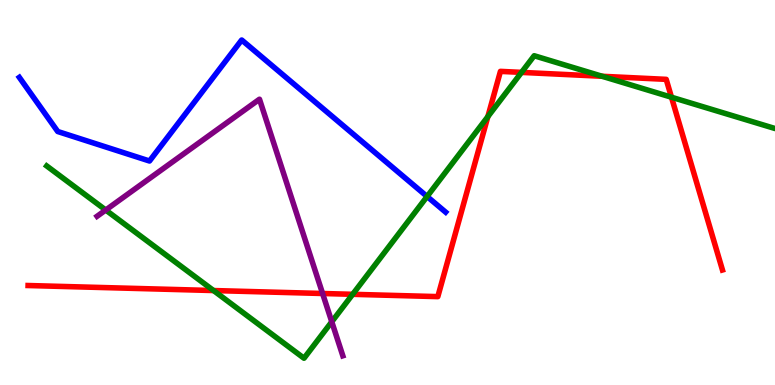[{'lines': ['blue', 'red'], 'intersections': []}, {'lines': ['green', 'red'], 'intersections': [{'x': 2.76, 'y': 2.45}, {'x': 4.55, 'y': 2.36}, {'x': 6.3, 'y': 6.97}, {'x': 6.73, 'y': 8.12}, {'x': 7.77, 'y': 8.02}, {'x': 8.66, 'y': 7.47}]}, {'lines': ['purple', 'red'], 'intersections': [{'x': 4.16, 'y': 2.38}]}, {'lines': ['blue', 'green'], 'intersections': [{'x': 5.51, 'y': 4.9}]}, {'lines': ['blue', 'purple'], 'intersections': []}, {'lines': ['green', 'purple'], 'intersections': [{'x': 1.36, 'y': 4.54}, {'x': 4.28, 'y': 1.64}]}]